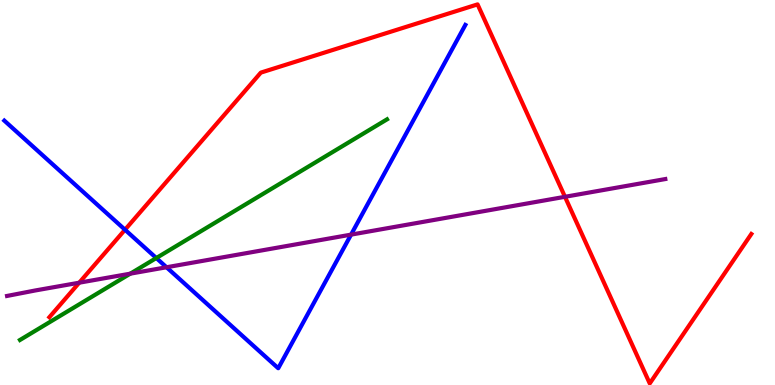[{'lines': ['blue', 'red'], 'intersections': [{'x': 1.61, 'y': 4.03}]}, {'lines': ['green', 'red'], 'intersections': []}, {'lines': ['purple', 'red'], 'intersections': [{'x': 1.02, 'y': 2.66}, {'x': 7.29, 'y': 4.89}]}, {'lines': ['blue', 'green'], 'intersections': [{'x': 2.02, 'y': 3.3}]}, {'lines': ['blue', 'purple'], 'intersections': [{'x': 2.15, 'y': 3.06}, {'x': 4.53, 'y': 3.91}]}, {'lines': ['green', 'purple'], 'intersections': [{'x': 1.68, 'y': 2.89}]}]